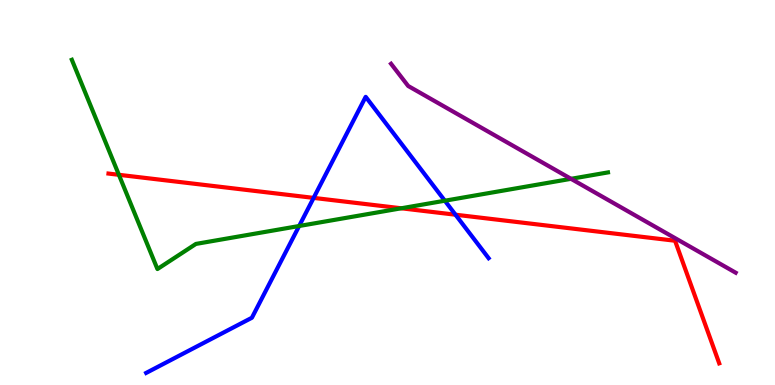[{'lines': ['blue', 'red'], 'intersections': [{'x': 4.05, 'y': 4.86}, {'x': 5.88, 'y': 4.42}]}, {'lines': ['green', 'red'], 'intersections': [{'x': 1.53, 'y': 5.46}, {'x': 5.18, 'y': 4.59}]}, {'lines': ['purple', 'red'], 'intersections': []}, {'lines': ['blue', 'green'], 'intersections': [{'x': 3.86, 'y': 4.13}, {'x': 5.74, 'y': 4.79}]}, {'lines': ['blue', 'purple'], 'intersections': []}, {'lines': ['green', 'purple'], 'intersections': [{'x': 7.37, 'y': 5.36}]}]